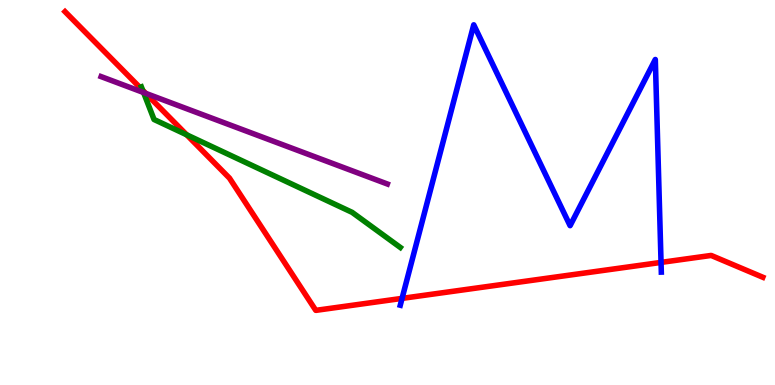[{'lines': ['blue', 'red'], 'intersections': [{'x': 5.19, 'y': 2.25}, {'x': 8.53, 'y': 3.18}]}, {'lines': ['green', 'red'], 'intersections': [{'x': 1.84, 'y': 7.66}, {'x': 2.41, 'y': 6.5}]}, {'lines': ['purple', 'red'], 'intersections': [{'x': 1.88, 'y': 7.58}]}, {'lines': ['blue', 'green'], 'intersections': []}, {'lines': ['blue', 'purple'], 'intersections': []}, {'lines': ['green', 'purple'], 'intersections': [{'x': 1.85, 'y': 7.6}]}]